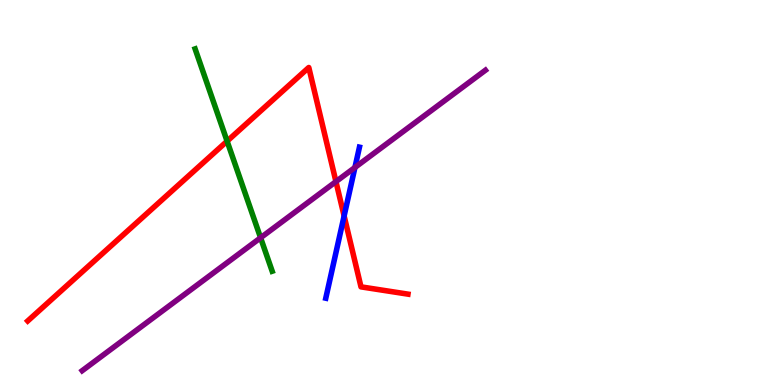[{'lines': ['blue', 'red'], 'intersections': [{'x': 4.44, 'y': 4.39}]}, {'lines': ['green', 'red'], 'intersections': [{'x': 2.93, 'y': 6.33}]}, {'lines': ['purple', 'red'], 'intersections': [{'x': 4.33, 'y': 5.28}]}, {'lines': ['blue', 'green'], 'intersections': []}, {'lines': ['blue', 'purple'], 'intersections': [{'x': 4.58, 'y': 5.65}]}, {'lines': ['green', 'purple'], 'intersections': [{'x': 3.36, 'y': 3.82}]}]